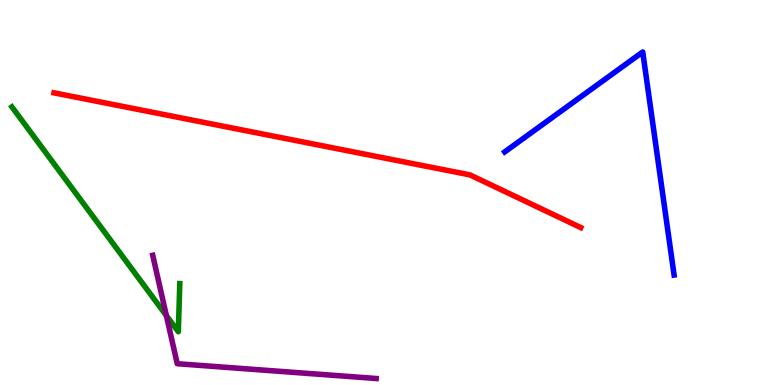[{'lines': ['blue', 'red'], 'intersections': []}, {'lines': ['green', 'red'], 'intersections': []}, {'lines': ['purple', 'red'], 'intersections': []}, {'lines': ['blue', 'green'], 'intersections': []}, {'lines': ['blue', 'purple'], 'intersections': []}, {'lines': ['green', 'purple'], 'intersections': [{'x': 2.15, 'y': 1.8}]}]